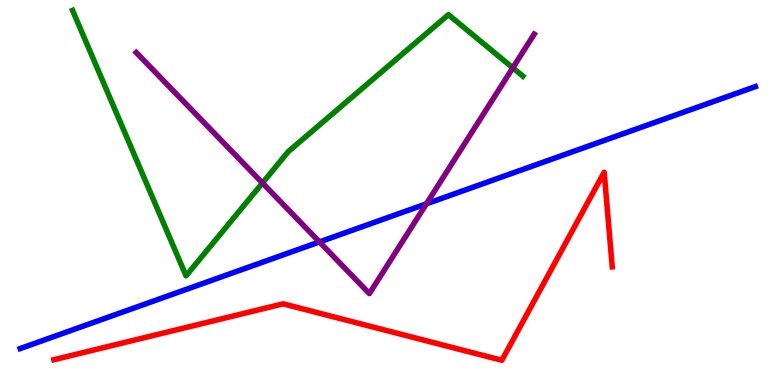[{'lines': ['blue', 'red'], 'intersections': []}, {'lines': ['green', 'red'], 'intersections': []}, {'lines': ['purple', 'red'], 'intersections': []}, {'lines': ['blue', 'green'], 'intersections': []}, {'lines': ['blue', 'purple'], 'intersections': [{'x': 4.12, 'y': 3.72}, {'x': 5.5, 'y': 4.71}]}, {'lines': ['green', 'purple'], 'intersections': [{'x': 3.39, 'y': 5.25}, {'x': 6.62, 'y': 8.24}]}]